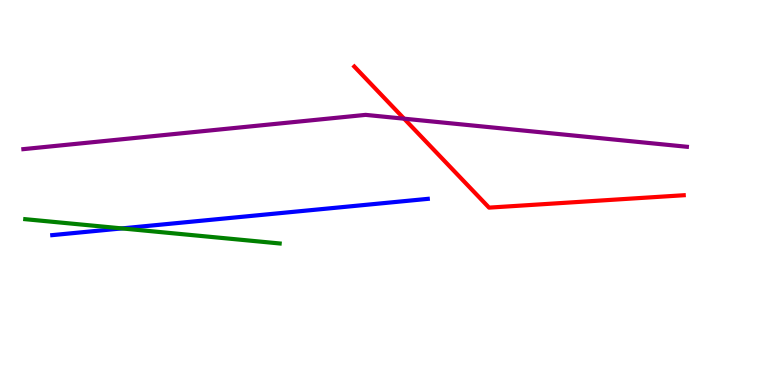[{'lines': ['blue', 'red'], 'intersections': []}, {'lines': ['green', 'red'], 'intersections': []}, {'lines': ['purple', 'red'], 'intersections': [{'x': 5.21, 'y': 6.92}]}, {'lines': ['blue', 'green'], 'intersections': [{'x': 1.57, 'y': 4.07}]}, {'lines': ['blue', 'purple'], 'intersections': []}, {'lines': ['green', 'purple'], 'intersections': []}]